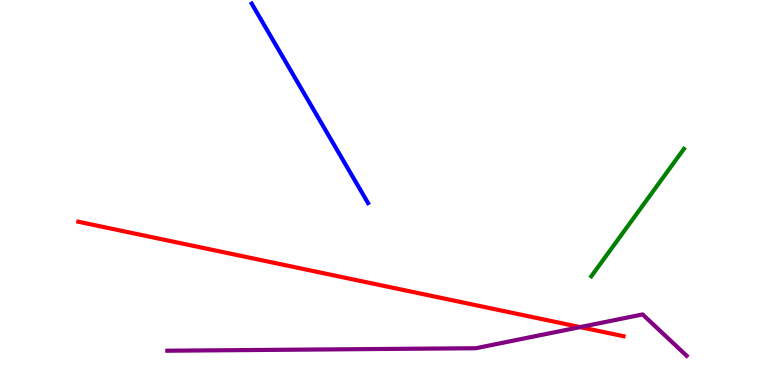[{'lines': ['blue', 'red'], 'intersections': []}, {'lines': ['green', 'red'], 'intersections': []}, {'lines': ['purple', 'red'], 'intersections': [{'x': 7.49, 'y': 1.5}]}, {'lines': ['blue', 'green'], 'intersections': []}, {'lines': ['blue', 'purple'], 'intersections': []}, {'lines': ['green', 'purple'], 'intersections': []}]